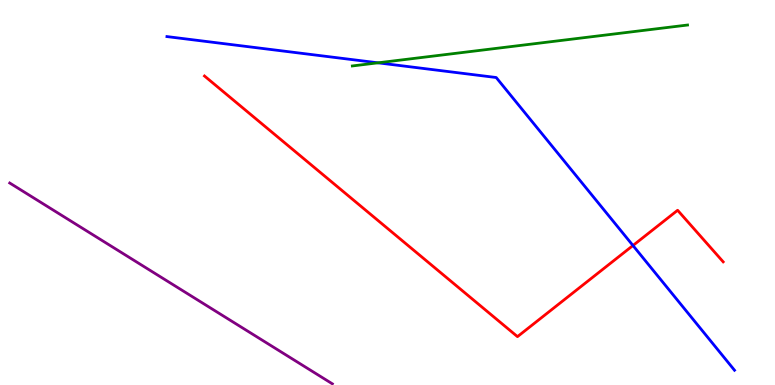[{'lines': ['blue', 'red'], 'intersections': [{'x': 8.17, 'y': 3.62}]}, {'lines': ['green', 'red'], 'intersections': []}, {'lines': ['purple', 'red'], 'intersections': []}, {'lines': ['blue', 'green'], 'intersections': [{'x': 4.88, 'y': 8.37}]}, {'lines': ['blue', 'purple'], 'intersections': []}, {'lines': ['green', 'purple'], 'intersections': []}]